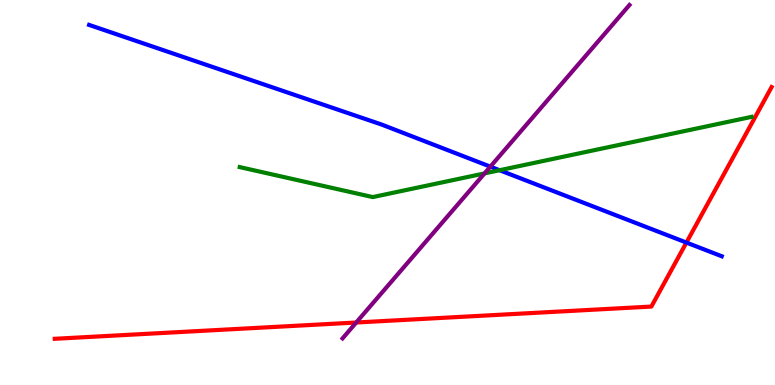[{'lines': ['blue', 'red'], 'intersections': [{'x': 8.86, 'y': 3.7}]}, {'lines': ['green', 'red'], 'intersections': []}, {'lines': ['purple', 'red'], 'intersections': [{'x': 4.6, 'y': 1.62}]}, {'lines': ['blue', 'green'], 'intersections': [{'x': 6.45, 'y': 5.58}]}, {'lines': ['blue', 'purple'], 'intersections': [{'x': 6.33, 'y': 5.67}]}, {'lines': ['green', 'purple'], 'intersections': [{'x': 6.25, 'y': 5.5}]}]